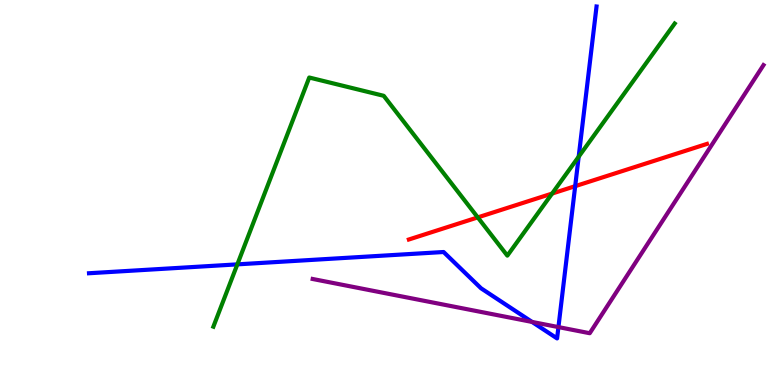[{'lines': ['blue', 'red'], 'intersections': [{'x': 7.42, 'y': 5.16}]}, {'lines': ['green', 'red'], 'intersections': [{'x': 6.16, 'y': 4.35}, {'x': 7.12, 'y': 4.97}]}, {'lines': ['purple', 'red'], 'intersections': []}, {'lines': ['blue', 'green'], 'intersections': [{'x': 3.06, 'y': 3.13}, {'x': 7.47, 'y': 5.93}]}, {'lines': ['blue', 'purple'], 'intersections': [{'x': 6.87, 'y': 1.64}, {'x': 7.21, 'y': 1.5}]}, {'lines': ['green', 'purple'], 'intersections': []}]